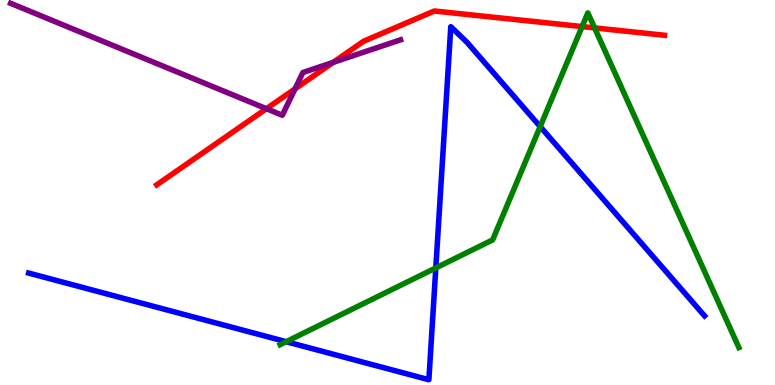[{'lines': ['blue', 'red'], 'intersections': []}, {'lines': ['green', 'red'], 'intersections': [{'x': 7.51, 'y': 9.31}, {'x': 7.67, 'y': 9.28}]}, {'lines': ['purple', 'red'], 'intersections': [{'x': 3.44, 'y': 7.18}, {'x': 3.81, 'y': 7.69}, {'x': 4.3, 'y': 8.38}]}, {'lines': ['blue', 'green'], 'intersections': [{'x': 3.69, 'y': 1.12}, {'x': 5.62, 'y': 3.04}, {'x': 6.97, 'y': 6.71}]}, {'lines': ['blue', 'purple'], 'intersections': []}, {'lines': ['green', 'purple'], 'intersections': []}]